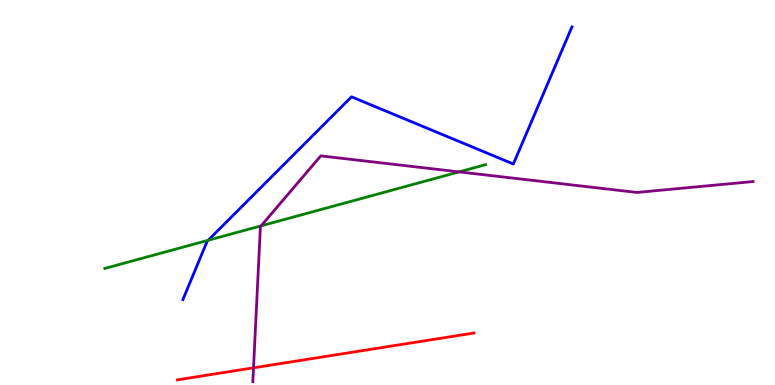[{'lines': ['blue', 'red'], 'intersections': []}, {'lines': ['green', 'red'], 'intersections': []}, {'lines': ['purple', 'red'], 'intersections': [{'x': 3.27, 'y': 0.446}]}, {'lines': ['blue', 'green'], 'intersections': [{'x': 2.69, 'y': 3.76}]}, {'lines': ['blue', 'purple'], 'intersections': []}, {'lines': ['green', 'purple'], 'intersections': [{'x': 3.37, 'y': 4.13}, {'x': 5.92, 'y': 5.54}]}]